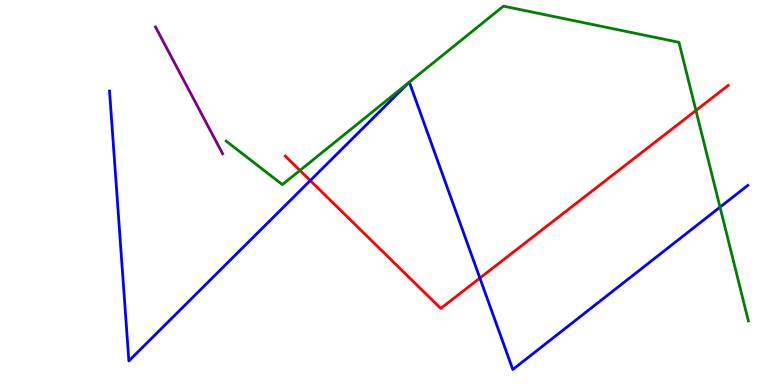[{'lines': ['blue', 'red'], 'intersections': [{'x': 4.0, 'y': 5.31}, {'x': 6.19, 'y': 2.78}]}, {'lines': ['green', 'red'], 'intersections': [{'x': 3.87, 'y': 5.57}, {'x': 8.98, 'y': 7.13}]}, {'lines': ['purple', 'red'], 'intersections': []}, {'lines': ['blue', 'green'], 'intersections': [{'x': 5.28, 'y': 7.86}, {'x': 5.28, 'y': 7.87}, {'x': 9.29, 'y': 4.62}]}, {'lines': ['blue', 'purple'], 'intersections': []}, {'lines': ['green', 'purple'], 'intersections': []}]